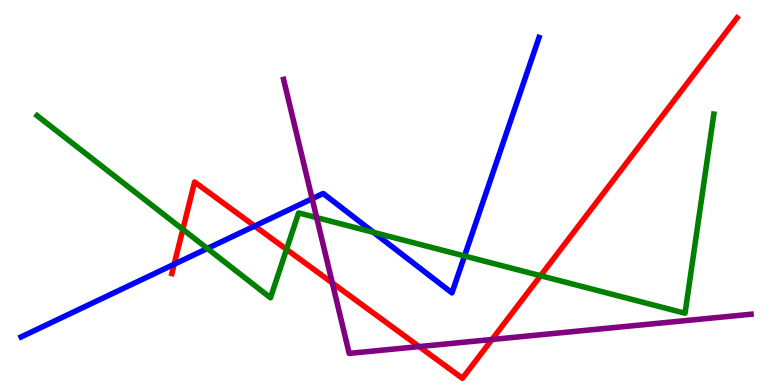[{'lines': ['blue', 'red'], 'intersections': [{'x': 2.25, 'y': 3.14}, {'x': 3.29, 'y': 4.13}]}, {'lines': ['green', 'red'], 'intersections': [{'x': 2.36, 'y': 4.04}, {'x': 3.7, 'y': 3.52}, {'x': 6.98, 'y': 2.84}]}, {'lines': ['purple', 'red'], 'intersections': [{'x': 4.29, 'y': 2.65}, {'x': 5.41, 'y': 0.998}, {'x': 6.35, 'y': 1.18}]}, {'lines': ['blue', 'green'], 'intersections': [{'x': 2.68, 'y': 3.55}, {'x': 4.82, 'y': 3.96}, {'x': 5.99, 'y': 3.35}]}, {'lines': ['blue', 'purple'], 'intersections': [{'x': 4.03, 'y': 4.84}]}, {'lines': ['green', 'purple'], 'intersections': [{'x': 4.09, 'y': 4.35}]}]